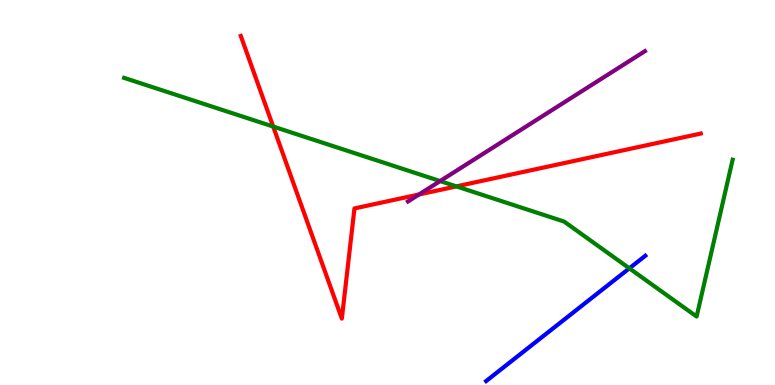[{'lines': ['blue', 'red'], 'intersections': []}, {'lines': ['green', 'red'], 'intersections': [{'x': 3.52, 'y': 6.71}, {'x': 5.89, 'y': 5.16}]}, {'lines': ['purple', 'red'], 'intersections': [{'x': 5.41, 'y': 4.95}]}, {'lines': ['blue', 'green'], 'intersections': [{'x': 8.12, 'y': 3.03}]}, {'lines': ['blue', 'purple'], 'intersections': []}, {'lines': ['green', 'purple'], 'intersections': [{'x': 5.68, 'y': 5.3}]}]